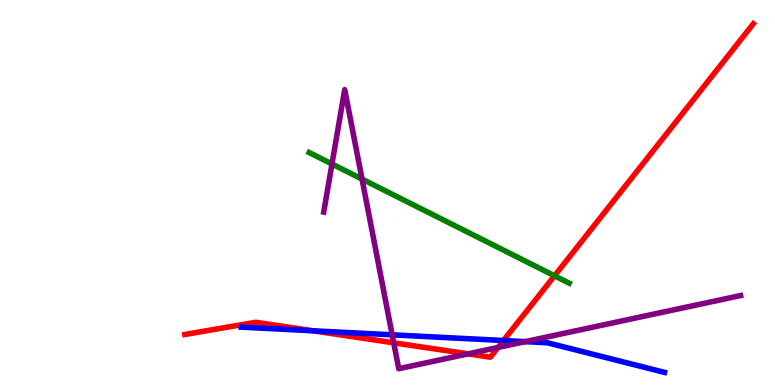[{'lines': ['blue', 'red'], 'intersections': [{'x': 4.04, 'y': 1.41}, {'x': 6.5, 'y': 1.16}]}, {'lines': ['green', 'red'], 'intersections': [{'x': 7.16, 'y': 2.84}]}, {'lines': ['purple', 'red'], 'intersections': [{'x': 5.08, 'y': 1.1}, {'x': 6.04, 'y': 0.809}, {'x': 6.43, 'y': 0.975}]}, {'lines': ['blue', 'green'], 'intersections': []}, {'lines': ['blue', 'purple'], 'intersections': [{'x': 5.06, 'y': 1.3}, {'x': 6.78, 'y': 1.13}]}, {'lines': ['green', 'purple'], 'intersections': [{'x': 4.28, 'y': 5.74}, {'x': 4.67, 'y': 5.35}]}]